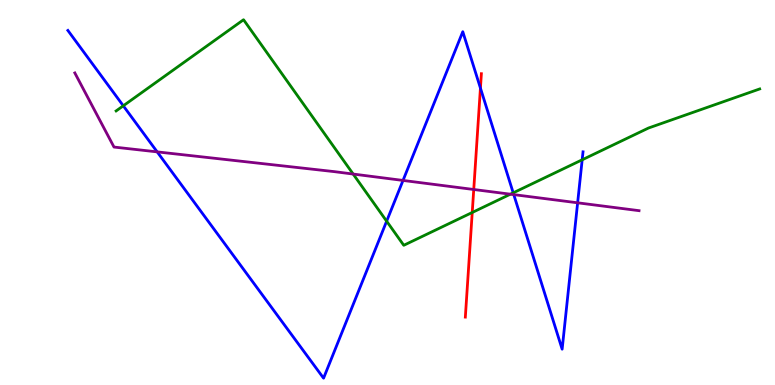[{'lines': ['blue', 'red'], 'intersections': [{'x': 6.2, 'y': 7.71}]}, {'lines': ['green', 'red'], 'intersections': [{'x': 6.09, 'y': 4.48}]}, {'lines': ['purple', 'red'], 'intersections': [{'x': 6.11, 'y': 5.08}]}, {'lines': ['blue', 'green'], 'intersections': [{'x': 1.59, 'y': 7.25}, {'x': 4.99, 'y': 4.25}, {'x': 6.62, 'y': 4.99}, {'x': 7.51, 'y': 5.85}]}, {'lines': ['blue', 'purple'], 'intersections': [{'x': 2.03, 'y': 6.06}, {'x': 5.2, 'y': 5.31}, {'x': 6.63, 'y': 4.94}, {'x': 7.45, 'y': 4.73}]}, {'lines': ['green', 'purple'], 'intersections': [{'x': 4.56, 'y': 5.48}, {'x': 6.59, 'y': 4.96}]}]